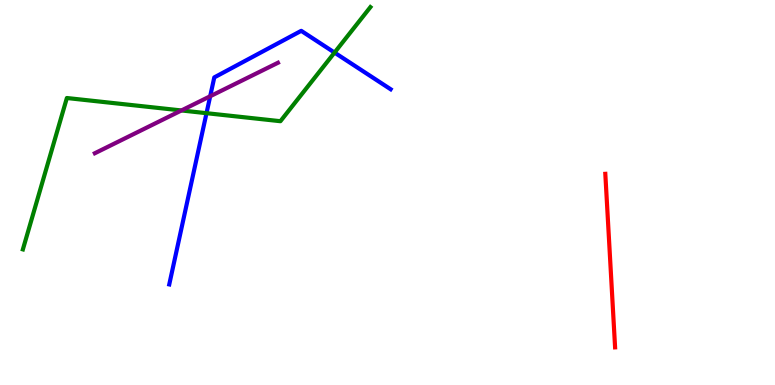[{'lines': ['blue', 'red'], 'intersections': []}, {'lines': ['green', 'red'], 'intersections': []}, {'lines': ['purple', 'red'], 'intersections': []}, {'lines': ['blue', 'green'], 'intersections': [{'x': 2.66, 'y': 7.06}, {'x': 4.32, 'y': 8.63}]}, {'lines': ['blue', 'purple'], 'intersections': [{'x': 2.71, 'y': 7.5}]}, {'lines': ['green', 'purple'], 'intersections': [{'x': 2.34, 'y': 7.13}]}]